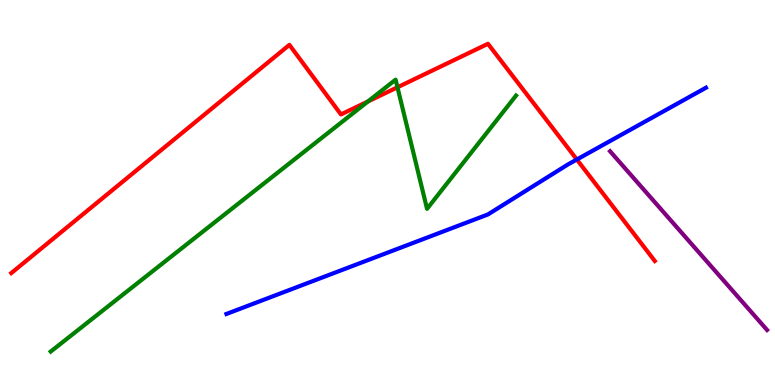[{'lines': ['blue', 'red'], 'intersections': [{'x': 7.44, 'y': 5.86}]}, {'lines': ['green', 'red'], 'intersections': [{'x': 4.75, 'y': 7.36}, {'x': 5.13, 'y': 7.73}]}, {'lines': ['purple', 'red'], 'intersections': []}, {'lines': ['blue', 'green'], 'intersections': []}, {'lines': ['blue', 'purple'], 'intersections': []}, {'lines': ['green', 'purple'], 'intersections': []}]